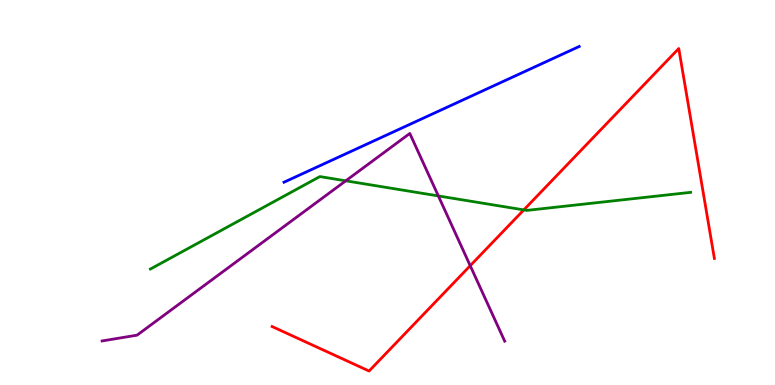[{'lines': ['blue', 'red'], 'intersections': []}, {'lines': ['green', 'red'], 'intersections': [{'x': 6.76, 'y': 4.55}]}, {'lines': ['purple', 'red'], 'intersections': [{'x': 6.07, 'y': 3.1}]}, {'lines': ['blue', 'green'], 'intersections': []}, {'lines': ['blue', 'purple'], 'intersections': []}, {'lines': ['green', 'purple'], 'intersections': [{'x': 4.46, 'y': 5.3}, {'x': 5.66, 'y': 4.91}]}]